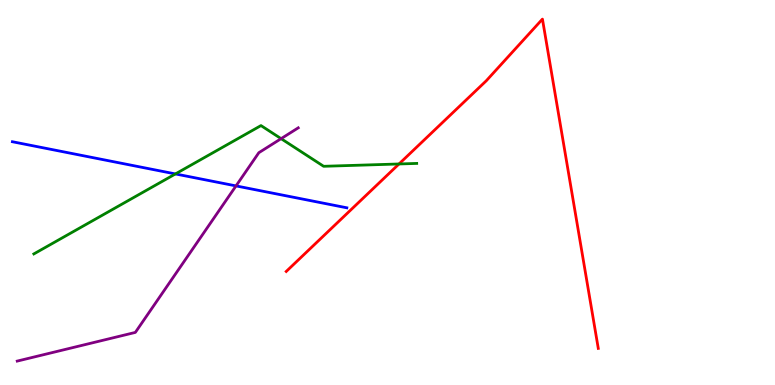[{'lines': ['blue', 'red'], 'intersections': []}, {'lines': ['green', 'red'], 'intersections': [{'x': 5.15, 'y': 5.74}]}, {'lines': ['purple', 'red'], 'intersections': []}, {'lines': ['blue', 'green'], 'intersections': [{'x': 2.26, 'y': 5.48}]}, {'lines': ['blue', 'purple'], 'intersections': [{'x': 3.05, 'y': 5.17}]}, {'lines': ['green', 'purple'], 'intersections': [{'x': 3.63, 'y': 6.4}]}]